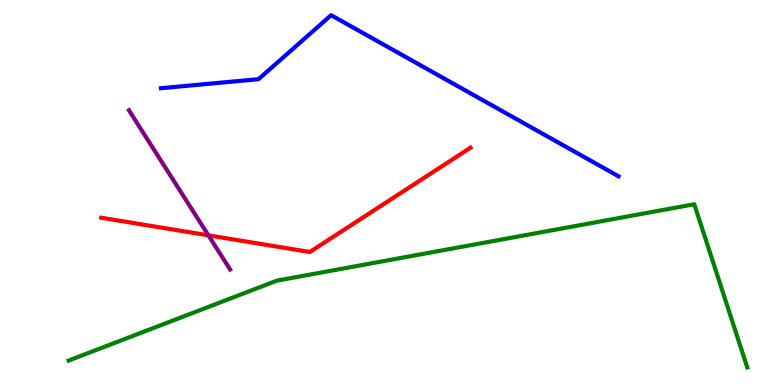[{'lines': ['blue', 'red'], 'intersections': []}, {'lines': ['green', 'red'], 'intersections': []}, {'lines': ['purple', 'red'], 'intersections': [{'x': 2.69, 'y': 3.89}]}, {'lines': ['blue', 'green'], 'intersections': []}, {'lines': ['blue', 'purple'], 'intersections': []}, {'lines': ['green', 'purple'], 'intersections': []}]